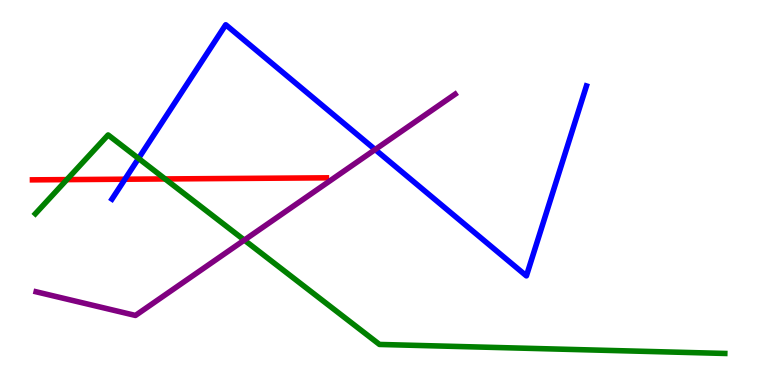[{'lines': ['blue', 'red'], 'intersections': [{'x': 1.61, 'y': 5.35}]}, {'lines': ['green', 'red'], 'intersections': [{'x': 0.863, 'y': 5.33}, {'x': 2.13, 'y': 5.35}]}, {'lines': ['purple', 'red'], 'intersections': []}, {'lines': ['blue', 'green'], 'intersections': [{'x': 1.79, 'y': 5.89}]}, {'lines': ['blue', 'purple'], 'intersections': [{'x': 4.84, 'y': 6.12}]}, {'lines': ['green', 'purple'], 'intersections': [{'x': 3.15, 'y': 3.76}]}]